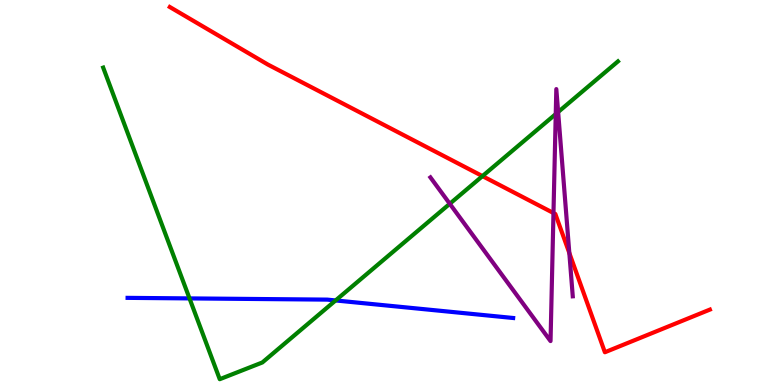[{'lines': ['blue', 'red'], 'intersections': []}, {'lines': ['green', 'red'], 'intersections': [{'x': 6.23, 'y': 5.43}]}, {'lines': ['purple', 'red'], 'intersections': [{'x': 7.14, 'y': 4.47}, {'x': 7.35, 'y': 3.43}]}, {'lines': ['blue', 'green'], 'intersections': [{'x': 2.45, 'y': 2.25}, {'x': 4.33, 'y': 2.2}]}, {'lines': ['blue', 'purple'], 'intersections': []}, {'lines': ['green', 'purple'], 'intersections': [{'x': 5.8, 'y': 4.71}, {'x': 7.17, 'y': 7.04}, {'x': 7.2, 'y': 7.09}]}]